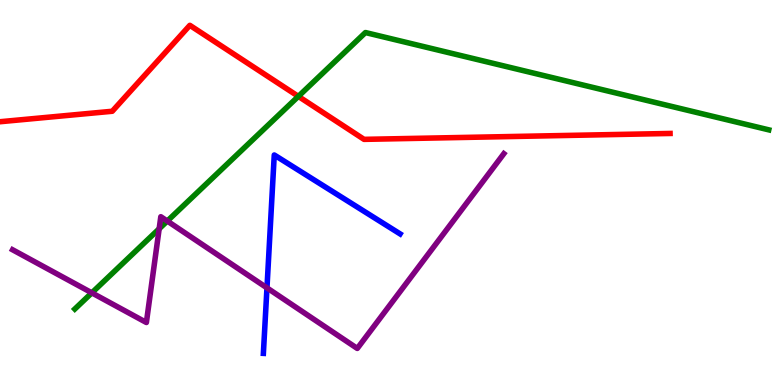[{'lines': ['blue', 'red'], 'intersections': []}, {'lines': ['green', 'red'], 'intersections': [{'x': 3.85, 'y': 7.5}]}, {'lines': ['purple', 'red'], 'intersections': []}, {'lines': ['blue', 'green'], 'intersections': []}, {'lines': ['blue', 'purple'], 'intersections': [{'x': 3.44, 'y': 2.52}]}, {'lines': ['green', 'purple'], 'intersections': [{'x': 1.18, 'y': 2.39}, {'x': 2.05, 'y': 4.06}, {'x': 2.16, 'y': 4.26}]}]